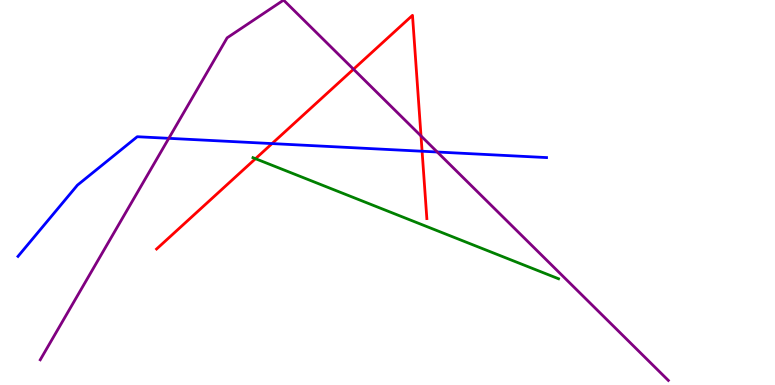[{'lines': ['blue', 'red'], 'intersections': [{'x': 3.51, 'y': 6.27}, {'x': 5.45, 'y': 6.07}]}, {'lines': ['green', 'red'], 'intersections': [{'x': 3.3, 'y': 5.88}]}, {'lines': ['purple', 'red'], 'intersections': [{'x': 4.56, 'y': 8.2}, {'x': 5.43, 'y': 6.47}]}, {'lines': ['blue', 'green'], 'intersections': []}, {'lines': ['blue', 'purple'], 'intersections': [{'x': 2.18, 'y': 6.41}, {'x': 5.64, 'y': 6.05}]}, {'lines': ['green', 'purple'], 'intersections': []}]